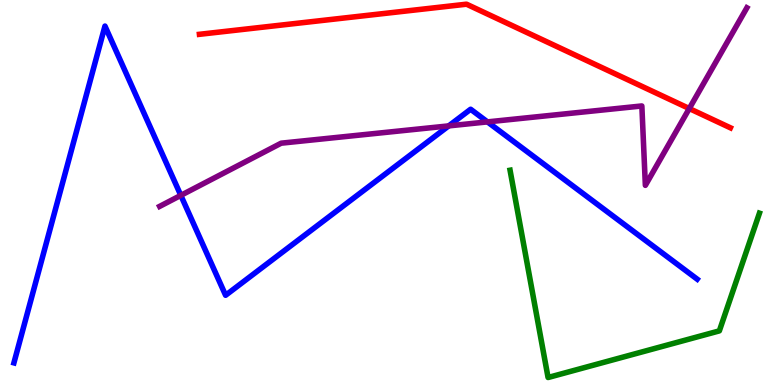[{'lines': ['blue', 'red'], 'intersections': []}, {'lines': ['green', 'red'], 'intersections': []}, {'lines': ['purple', 'red'], 'intersections': [{'x': 8.89, 'y': 7.18}]}, {'lines': ['blue', 'green'], 'intersections': []}, {'lines': ['blue', 'purple'], 'intersections': [{'x': 2.33, 'y': 4.93}, {'x': 5.79, 'y': 6.73}, {'x': 6.29, 'y': 6.83}]}, {'lines': ['green', 'purple'], 'intersections': []}]